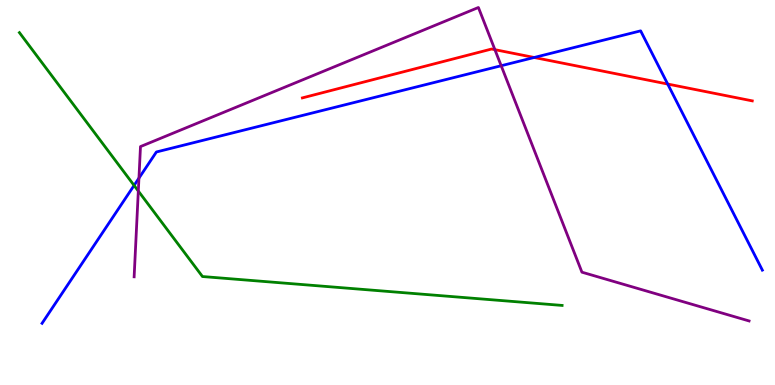[{'lines': ['blue', 'red'], 'intersections': [{'x': 6.89, 'y': 8.51}, {'x': 8.62, 'y': 7.82}]}, {'lines': ['green', 'red'], 'intersections': []}, {'lines': ['purple', 'red'], 'intersections': [{'x': 6.39, 'y': 8.71}]}, {'lines': ['blue', 'green'], 'intersections': [{'x': 1.73, 'y': 5.18}]}, {'lines': ['blue', 'purple'], 'intersections': [{'x': 1.79, 'y': 5.37}, {'x': 6.47, 'y': 8.29}]}, {'lines': ['green', 'purple'], 'intersections': [{'x': 1.78, 'y': 5.04}]}]